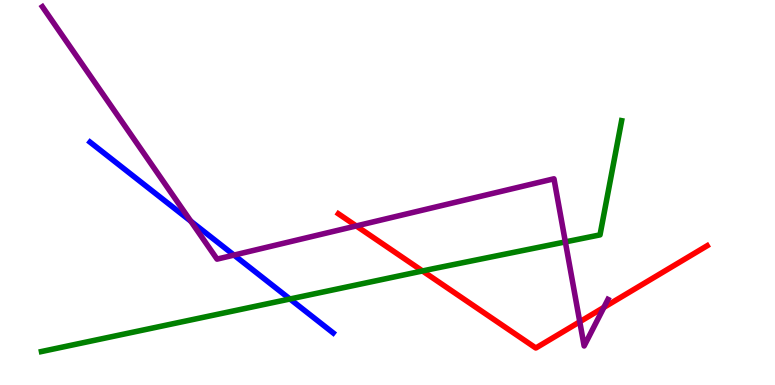[{'lines': ['blue', 'red'], 'intersections': []}, {'lines': ['green', 'red'], 'intersections': [{'x': 5.45, 'y': 2.96}]}, {'lines': ['purple', 'red'], 'intersections': [{'x': 4.6, 'y': 4.13}, {'x': 7.48, 'y': 1.64}, {'x': 7.79, 'y': 2.02}]}, {'lines': ['blue', 'green'], 'intersections': [{'x': 3.74, 'y': 2.23}]}, {'lines': ['blue', 'purple'], 'intersections': [{'x': 2.46, 'y': 4.25}, {'x': 3.02, 'y': 3.37}]}, {'lines': ['green', 'purple'], 'intersections': [{'x': 7.29, 'y': 3.72}]}]